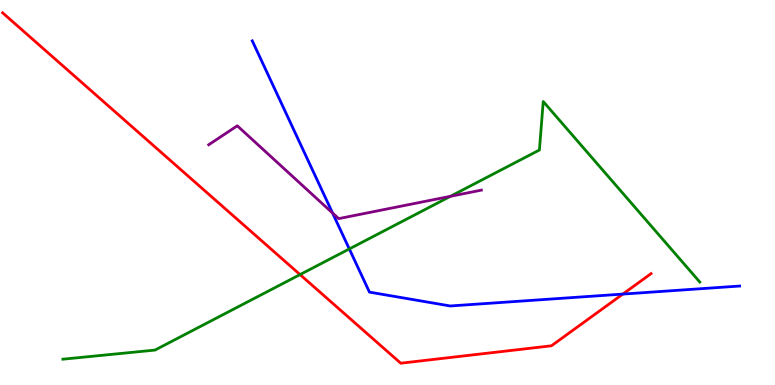[{'lines': ['blue', 'red'], 'intersections': [{'x': 8.04, 'y': 2.36}]}, {'lines': ['green', 'red'], 'intersections': [{'x': 3.87, 'y': 2.87}]}, {'lines': ['purple', 'red'], 'intersections': []}, {'lines': ['blue', 'green'], 'intersections': [{'x': 4.51, 'y': 3.53}]}, {'lines': ['blue', 'purple'], 'intersections': [{'x': 4.29, 'y': 4.47}]}, {'lines': ['green', 'purple'], 'intersections': [{'x': 5.81, 'y': 4.9}]}]